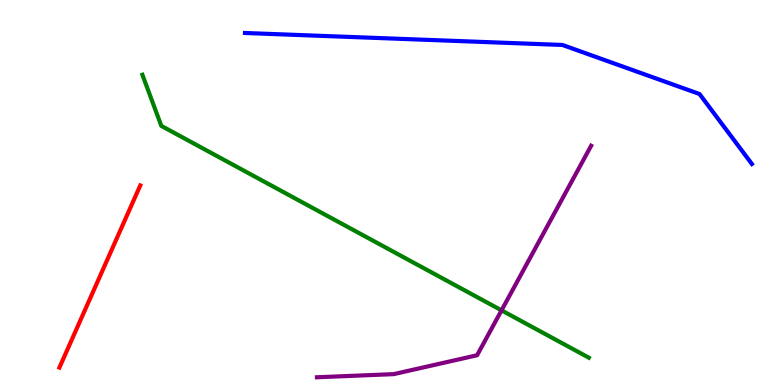[{'lines': ['blue', 'red'], 'intersections': []}, {'lines': ['green', 'red'], 'intersections': []}, {'lines': ['purple', 'red'], 'intersections': []}, {'lines': ['blue', 'green'], 'intersections': []}, {'lines': ['blue', 'purple'], 'intersections': []}, {'lines': ['green', 'purple'], 'intersections': [{'x': 6.47, 'y': 1.94}]}]